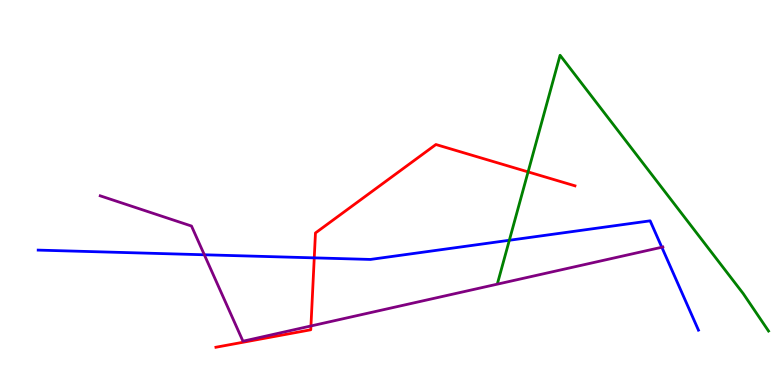[{'lines': ['blue', 'red'], 'intersections': [{'x': 4.05, 'y': 3.3}]}, {'lines': ['green', 'red'], 'intersections': [{'x': 6.81, 'y': 5.54}]}, {'lines': ['purple', 'red'], 'intersections': [{'x': 4.01, 'y': 1.53}]}, {'lines': ['blue', 'green'], 'intersections': [{'x': 6.57, 'y': 3.76}]}, {'lines': ['blue', 'purple'], 'intersections': [{'x': 2.64, 'y': 3.38}, {'x': 8.54, 'y': 3.58}]}, {'lines': ['green', 'purple'], 'intersections': []}]